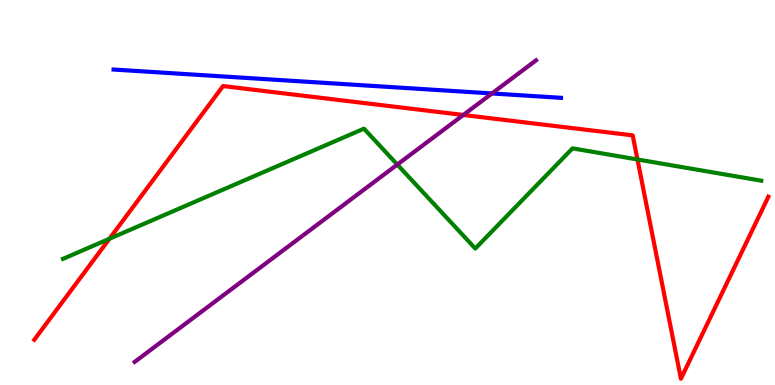[{'lines': ['blue', 'red'], 'intersections': []}, {'lines': ['green', 'red'], 'intersections': [{'x': 1.41, 'y': 3.8}, {'x': 8.23, 'y': 5.86}]}, {'lines': ['purple', 'red'], 'intersections': [{'x': 5.98, 'y': 7.01}]}, {'lines': ['blue', 'green'], 'intersections': []}, {'lines': ['blue', 'purple'], 'intersections': [{'x': 6.35, 'y': 7.57}]}, {'lines': ['green', 'purple'], 'intersections': [{'x': 5.13, 'y': 5.73}]}]